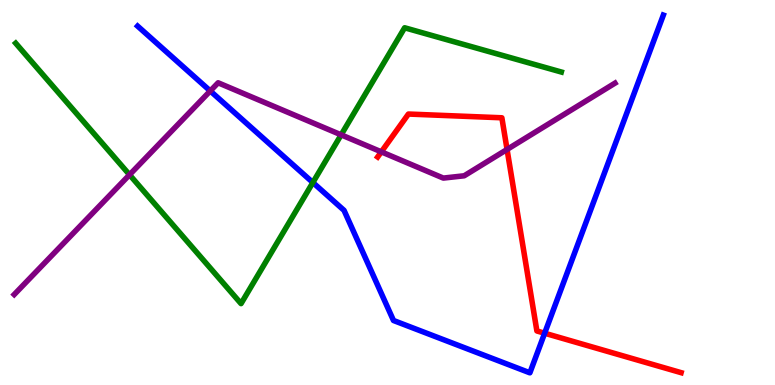[{'lines': ['blue', 'red'], 'intersections': [{'x': 7.03, 'y': 1.35}]}, {'lines': ['green', 'red'], 'intersections': []}, {'lines': ['purple', 'red'], 'intersections': [{'x': 4.92, 'y': 6.06}, {'x': 6.54, 'y': 6.12}]}, {'lines': ['blue', 'green'], 'intersections': [{'x': 4.04, 'y': 5.26}]}, {'lines': ['blue', 'purple'], 'intersections': [{'x': 2.71, 'y': 7.64}]}, {'lines': ['green', 'purple'], 'intersections': [{'x': 1.67, 'y': 5.46}, {'x': 4.4, 'y': 6.5}]}]